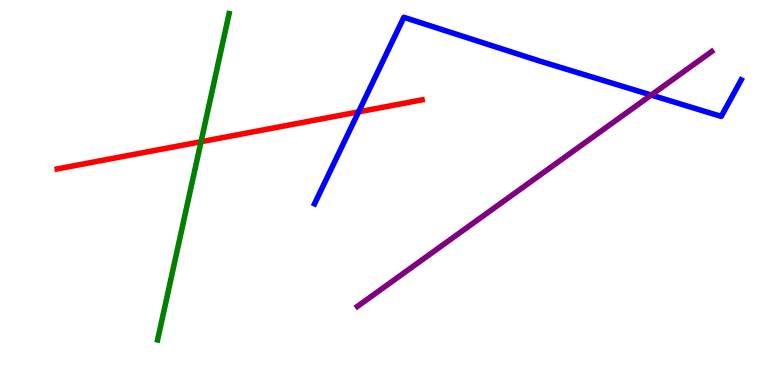[{'lines': ['blue', 'red'], 'intersections': [{'x': 4.63, 'y': 7.09}]}, {'lines': ['green', 'red'], 'intersections': [{'x': 2.59, 'y': 6.32}]}, {'lines': ['purple', 'red'], 'intersections': []}, {'lines': ['blue', 'green'], 'intersections': []}, {'lines': ['blue', 'purple'], 'intersections': [{'x': 8.4, 'y': 7.53}]}, {'lines': ['green', 'purple'], 'intersections': []}]